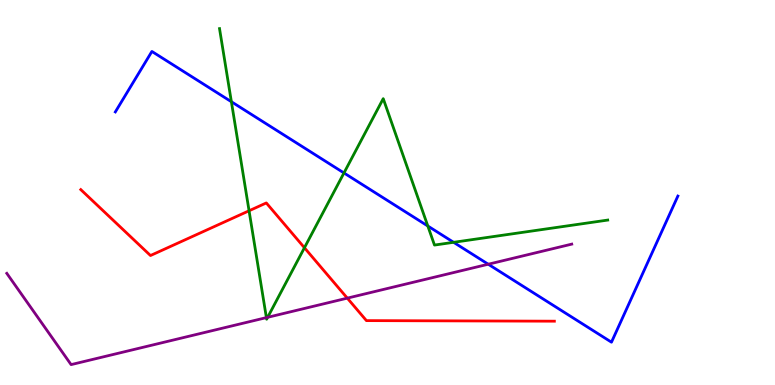[{'lines': ['blue', 'red'], 'intersections': []}, {'lines': ['green', 'red'], 'intersections': [{'x': 3.21, 'y': 4.53}, {'x': 3.93, 'y': 3.56}]}, {'lines': ['purple', 'red'], 'intersections': [{'x': 4.48, 'y': 2.26}]}, {'lines': ['blue', 'green'], 'intersections': [{'x': 2.99, 'y': 7.36}, {'x': 4.44, 'y': 5.51}, {'x': 5.52, 'y': 4.13}, {'x': 5.85, 'y': 3.71}]}, {'lines': ['blue', 'purple'], 'intersections': [{'x': 6.3, 'y': 3.14}]}, {'lines': ['green', 'purple'], 'intersections': [{'x': 3.44, 'y': 1.75}, {'x': 3.45, 'y': 1.76}]}]